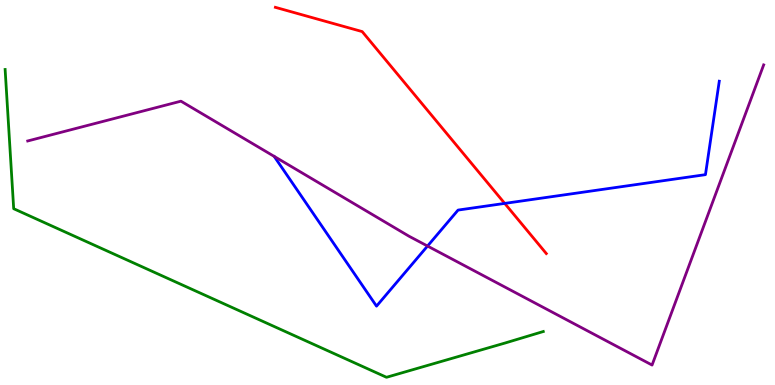[{'lines': ['blue', 'red'], 'intersections': [{'x': 6.51, 'y': 4.72}]}, {'lines': ['green', 'red'], 'intersections': []}, {'lines': ['purple', 'red'], 'intersections': []}, {'lines': ['blue', 'green'], 'intersections': []}, {'lines': ['blue', 'purple'], 'intersections': [{'x': 5.52, 'y': 3.61}]}, {'lines': ['green', 'purple'], 'intersections': []}]